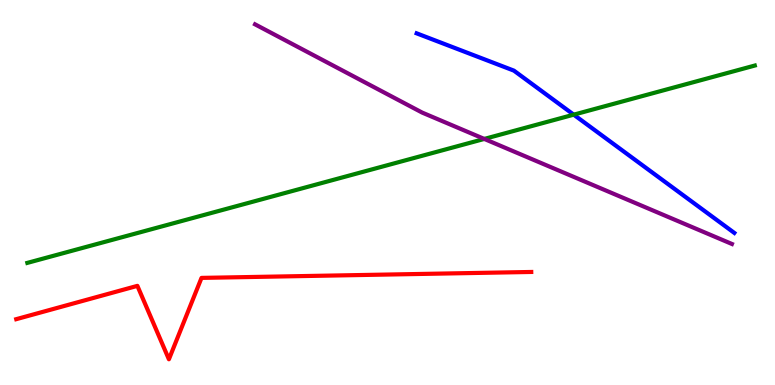[{'lines': ['blue', 'red'], 'intersections': []}, {'lines': ['green', 'red'], 'intersections': []}, {'lines': ['purple', 'red'], 'intersections': []}, {'lines': ['blue', 'green'], 'intersections': [{'x': 7.4, 'y': 7.02}]}, {'lines': ['blue', 'purple'], 'intersections': []}, {'lines': ['green', 'purple'], 'intersections': [{'x': 6.25, 'y': 6.39}]}]